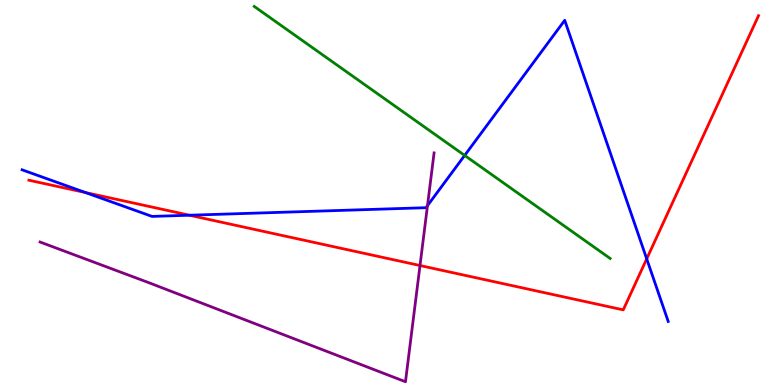[{'lines': ['blue', 'red'], 'intersections': [{'x': 1.1, 'y': 5.0}, {'x': 2.44, 'y': 4.41}, {'x': 8.34, 'y': 3.28}]}, {'lines': ['green', 'red'], 'intersections': []}, {'lines': ['purple', 'red'], 'intersections': [{'x': 5.42, 'y': 3.1}]}, {'lines': ['blue', 'green'], 'intersections': [{'x': 6.0, 'y': 5.96}]}, {'lines': ['blue', 'purple'], 'intersections': [{'x': 5.52, 'y': 4.66}]}, {'lines': ['green', 'purple'], 'intersections': []}]